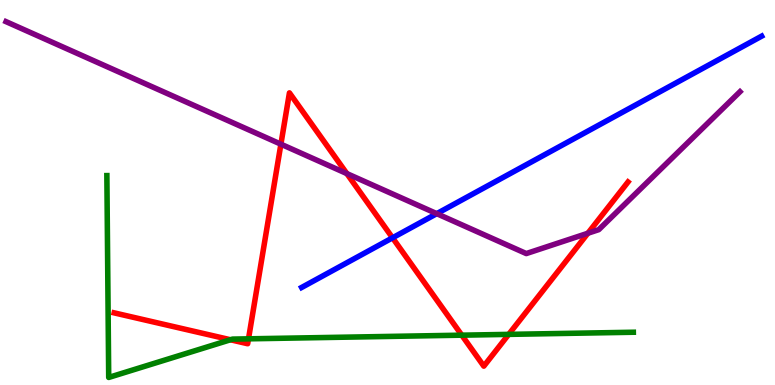[{'lines': ['blue', 'red'], 'intersections': [{'x': 5.06, 'y': 3.82}]}, {'lines': ['green', 'red'], 'intersections': [{'x': 2.97, 'y': 1.18}, {'x': 3.21, 'y': 1.2}, {'x': 5.96, 'y': 1.29}, {'x': 6.56, 'y': 1.31}]}, {'lines': ['purple', 'red'], 'intersections': [{'x': 3.62, 'y': 6.26}, {'x': 4.48, 'y': 5.49}, {'x': 7.59, 'y': 3.94}]}, {'lines': ['blue', 'green'], 'intersections': []}, {'lines': ['blue', 'purple'], 'intersections': [{'x': 5.64, 'y': 4.45}]}, {'lines': ['green', 'purple'], 'intersections': []}]